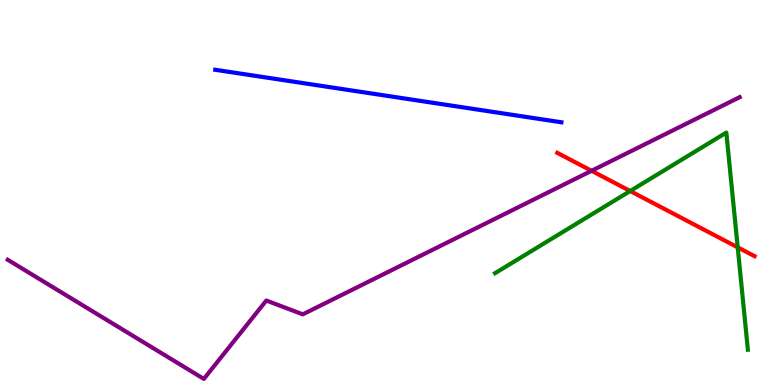[{'lines': ['blue', 'red'], 'intersections': []}, {'lines': ['green', 'red'], 'intersections': [{'x': 8.13, 'y': 5.04}, {'x': 9.52, 'y': 3.58}]}, {'lines': ['purple', 'red'], 'intersections': [{'x': 7.63, 'y': 5.56}]}, {'lines': ['blue', 'green'], 'intersections': []}, {'lines': ['blue', 'purple'], 'intersections': []}, {'lines': ['green', 'purple'], 'intersections': []}]